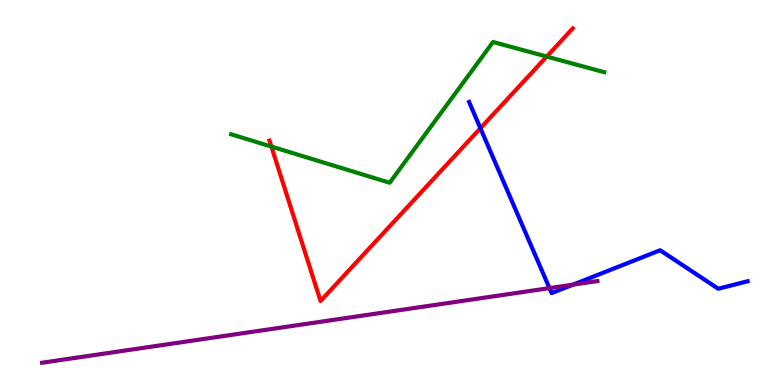[{'lines': ['blue', 'red'], 'intersections': [{'x': 6.2, 'y': 6.67}]}, {'lines': ['green', 'red'], 'intersections': [{'x': 3.5, 'y': 6.19}, {'x': 7.05, 'y': 8.53}]}, {'lines': ['purple', 'red'], 'intersections': []}, {'lines': ['blue', 'green'], 'intersections': []}, {'lines': ['blue', 'purple'], 'intersections': [{'x': 7.09, 'y': 2.52}, {'x': 7.39, 'y': 2.61}]}, {'lines': ['green', 'purple'], 'intersections': []}]